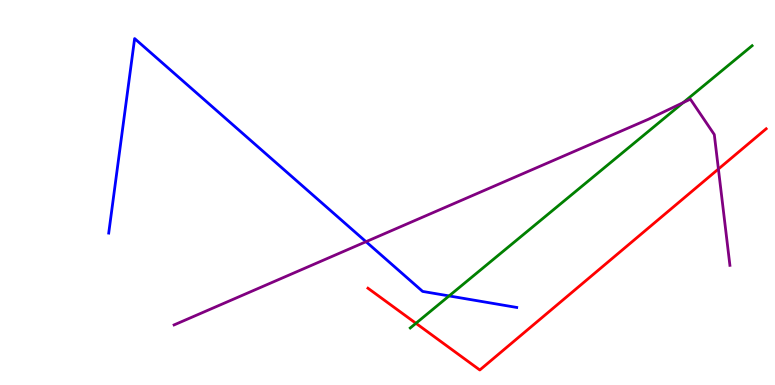[{'lines': ['blue', 'red'], 'intersections': []}, {'lines': ['green', 'red'], 'intersections': [{'x': 5.37, 'y': 1.6}]}, {'lines': ['purple', 'red'], 'intersections': [{'x': 9.27, 'y': 5.61}]}, {'lines': ['blue', 'green'], 'intersections': [{'x': 5.79, 'y': 2.31}]}, {'lines': ['blue', 'purple'], 'intersections': [{'x': 4.72, 'y': 3.72}]}, {'lines': ['green', 'purple'], 'intersections': [{'x': 8.82, 'y': 7.34}]}]